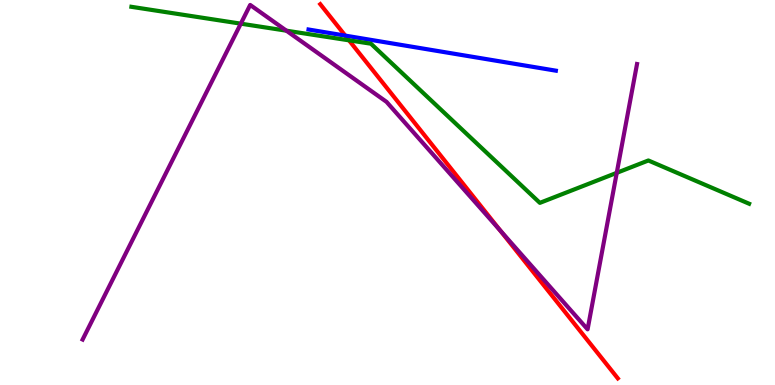[{'lines': ['blue', 'red'], 'intersections': [{'x': 4.45, 'y': 9.07}]}, {'lines': ['green', 'red'], 'intersections': [{'x': 4.5, 'y': 8.95}]}, {'lines': ['purple', 'red'], 'intersections': [{'x': 6.46, 'y': 4.01}]}, {'lines': ['blue', 'green'], 'intersections': []}, {'lines': ['blue', 'purple'], 'intersections': []}, {'lines': ['green', 'purple'], 'intersections': [{'x': 3.11, 'y': 9.39}, {'x': 3.7, 'y': 9.2}, {'x': 7.96, 'y': 5.51}]}]